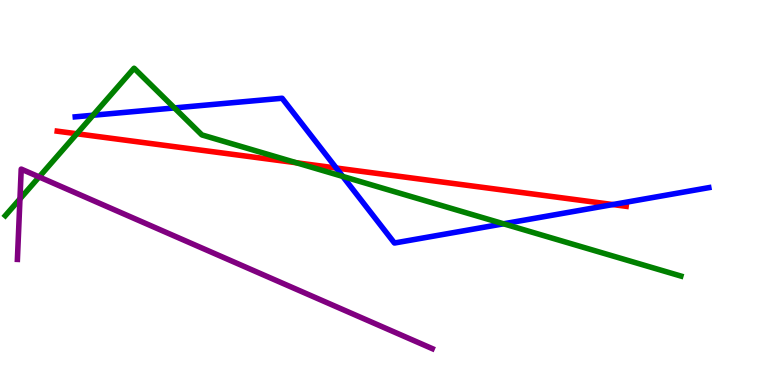[{'lines': ['blue', 'red'], 'intersections': [{'x': 4.34, 'y': 5.64}, {'x': 7.91, 'y': 4.69}]}, {'lines': ['green', 'red'], 'intersections': [{'x': 0.992, 'y': 6.53}, {'x': 3.82, 'y': 5.77}]}, {'lines': ['purple', 'red'], 'intersections': []}, {'lines': ['blue', 'green'], 'intersections': [{'x': 1.2, 'y': 7.01}, {'x': 2.25, 'y': 7.2}, {'x': 4.42, 'y': 5.42}, {'x': 6.5, 'y': 4.19}]}, {'lines': ['blue', 'purple'], 'intersections': []}, {'lines': ['green', 'purple'], 'intersections': [{'x': 0.258, 'y': 4.83}, {'x': 0.505, 'y': 5.4}]}]